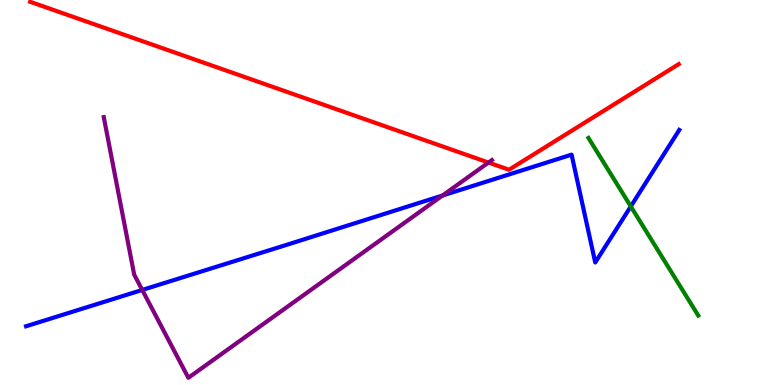[{'lines': ['blue', 'red'], 'intersections': []}, {'lines': ['green', 'red'], 'intersections': []}, {'lines': ['purple', 'red'], 'intersections': [{'x': 6.3, 'y': 5.78}]}, {'lines': ['blue', 'green'], 'intersections': [{'x': 8.14, 'y': 4.64}]}, {'lines': ['blue', 'purple'], 'intersections': [{'x': 1.84, 'y': 2.47}, {'x': 5.71, 'y': 4.92}]}, {'lines': ['green', 'purple'], 'intersections': []}]